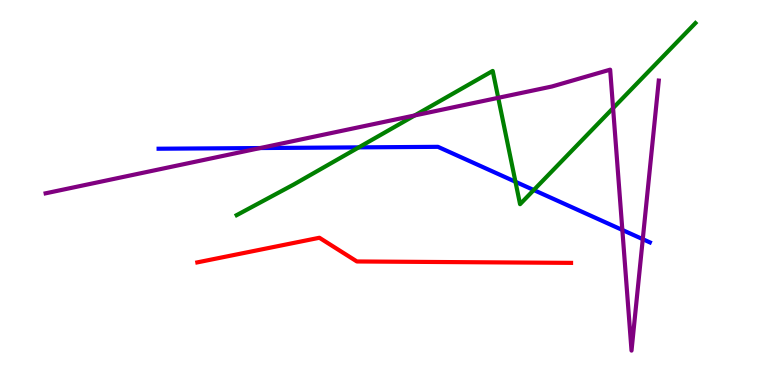[{'lines': ['blue', 'red'], 'intersections': []}, {'lines': ['green', 'red'], 'intersections': []}, {'lines': ['purple', 'red'], 'intersections': []}, {'lines': ['blue', 'green'], 'intersections': [{'x': 4.63, 'y': 6.17}, {'x': 6.65, 'y': 5.28}, {'x': 6.89, 'y': 5.06}]}, {'lines': ['blue', 'purple'], 'intersections': [{'x': 3.36, 'y': 6.15}, {'x': 8.03, 'y': 4.03}, {'x': 8.29, 'y': 3.79}]}, {'lines': ['green', 'purple'], 'intersections': [{'x': 5.35, 'y': 7.0}, {'x': 6.43, 'y': 7.46}, {'x': 7.91, 'y': 7.19}]}]